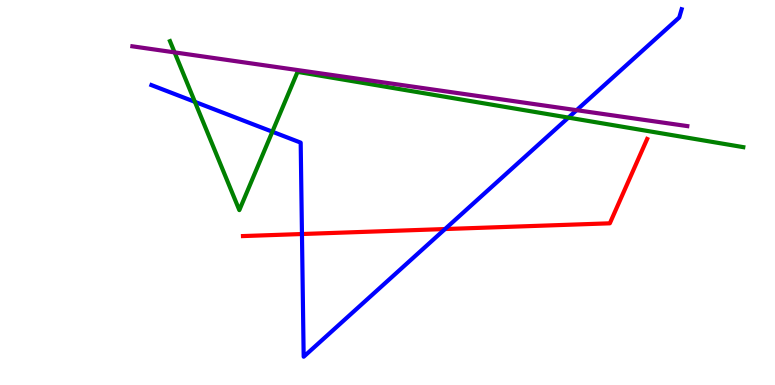[{'lines': ['blue', 'red'], 'intersections': [{'x': 3.9, 'y': 3.92}, {'x': 5.74, 'y': 4.05}]}, {'lines': ['green', 'red'], 'intersections': []}, {'lines': ['purple', 'red'], 'intersections': []}, {'lines': ['blue', 'green'], 'intersections': [{'x': 2.51, 'y': 7.35}, {'x': 3.51, 'y': 6.58}, {'x': 7.33, 'y': 6.95}]}, {'lines': ['blue', 'purple'], 'intersections': [{'x': 7.44, 'y': 7.14}]}, {'lines': ['green', 'purple'], 'intersections': [{'x': 2.25, 'y': 8.64}]}]